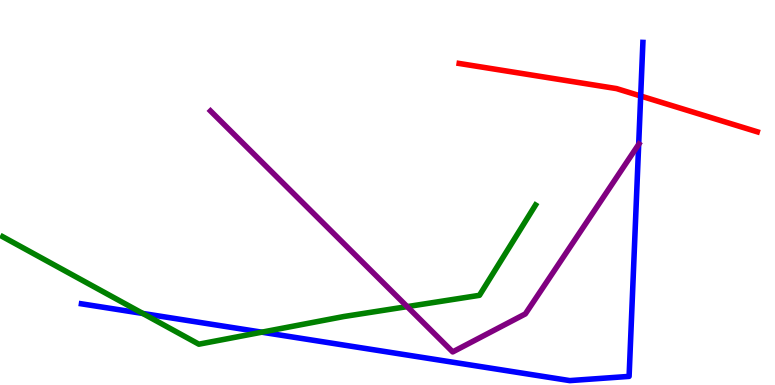[{'lines': ['blue', 'red'], 'intersections': [{'x': 8.27, 'y': 7.51}]}, {'lines': ['green', 'red'], 'intersections': []}, {'lines': ['purple', 'red'], 'intersections': []}, {'lines': ['blue', 'green'], 'intersections': [{'x': 1.84, 'y': 1.86}, {'x': 3.38, 'y': 1.37}]}, {'lines': ['blue', 'purple'], 'intersections': [{'x': 8.24, 'y': 6.25}]}, {'lines': ['green', 'purple'], 'intersections': [{'x': 5.25, 'y': 2.04}]}]